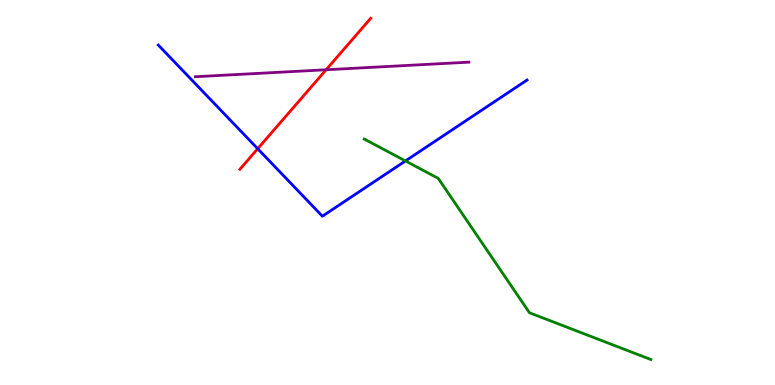[{'lines': ['blue', 'red'], 'intersections': [{'x': 3.33, 'y': 6.14}]}, {'lines': ['green', 'red'], 'intersections': []}, {'lines': ['purple', 'red'], 'intersections': [{'x': 4.21, 'y': 8.19}]}, {'lines': ['blue', 'green'], 'intersections': [{'x': 5.23, 'y': 5.82}]}, {'lines': ['blue', 'purple'], 'intersections': []}, {'lines': ['green', 'purple'], 'intersections': []}]